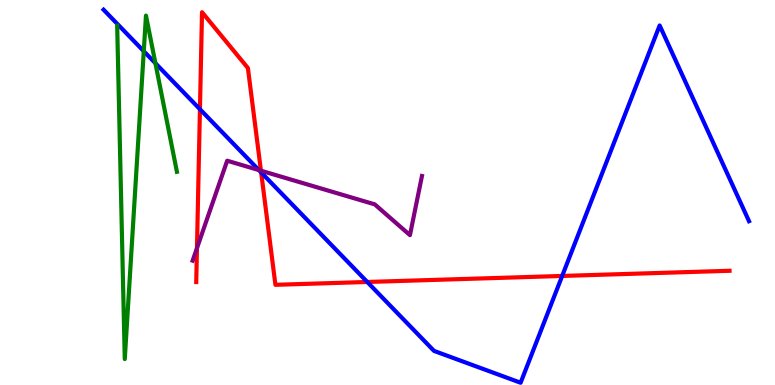[{'lines': ['blue', 'red'], 'intersections': [{'x': 2.58, 'y': 7.16}, {'x': 3.37, 'y': 5.52}, {'x': 4.74, 'y': 2.68}, {'x': 7.25, 'y': 2.83}]}, {'lines': ['green', 'red'], 'intersections': []}, {'lines': ['purple', 'red'], 'intersections': [{'x': 2.54, 'y': 3.56}, {'x': 3.37, 'y': 5.57}]}, {'lines': ['blue', 'green'], 'intersections': [{'x': 1.86, 'y': 8.67}, {'x': 2.01, 'y': 8.36}]}, {'lines': ['blue', 'purple'], 'intersections': [{'x': 3.34, 'y': 5.58}]}, {'lines': ['green', 'purple'], 'intersections': []}]